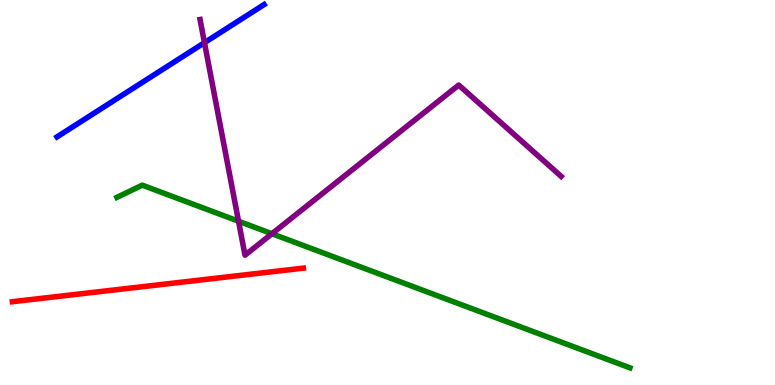[{'lines': ['blue', 'red'], 'intersections': []}, {'lines': ['green', 'red'], 'intersections': []}, {'lines': ['purple', 'red'], 'intersections': []}, {'lines': ['blue', 'green'], 'intersections': []}, {'lines': ['blue', 'purple'], 'intersections': [{'x': 2.64, 'y': 8.89}]}, {'lines': ['green', 'purple'], 'intersections': [{'x': 3.08, 'y': 4.25}, {'x': 3.51, 'y': 3.93}]}]